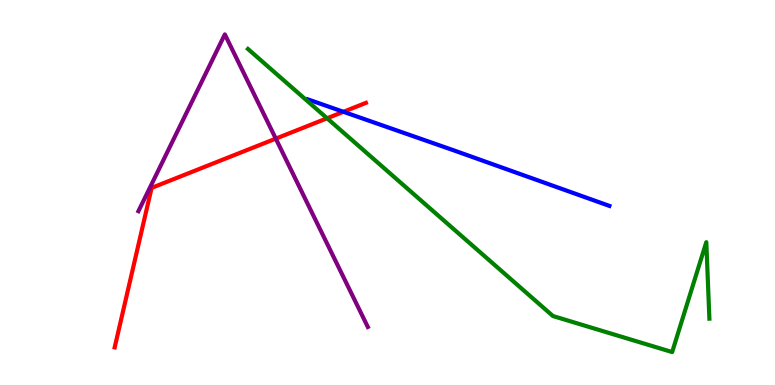[{'lines': ['blue', 'red'], 'intersections': [{'x': 4.43, 'y': 7.1}]}, {'lines': ['green', 'red'], 'intersections': [{'x': 4.22, 'y': 6.93}]}, {'lines': ['purple', 'red'], 'intersections': [{'x': 3.56, 'y': 6.4}]}, {'lines': ['blue', 'green'], 'intersections': []}, {'lines': ['blue', 'purple'], 'intersections': []}, {'lines': ['green', 'purple'], 'intersections': []}]